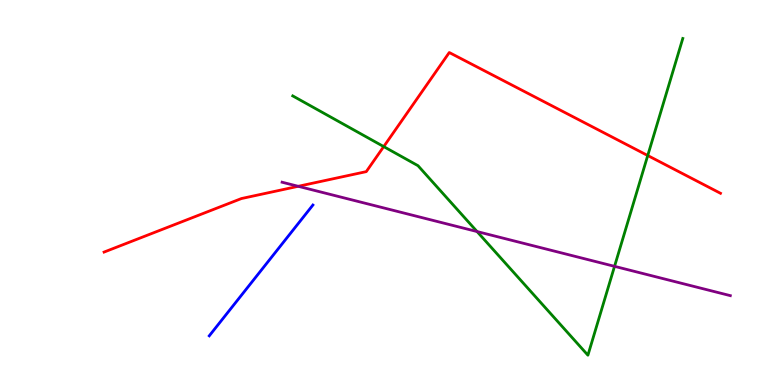[{'lines': ['blue', 'red'], 'intersections': []}, {'lines': ['green', 'red'], 'intersections': [{'x': 4.95, 'y': 6.19}, {'x': 8.36, 'y': 5.96}]}, {'lines': ['purple', 'red'], 'intersections': [{'x': 3.85, 'y': 5.16}]}, {'lines': ['blue', 'green'], 'intersections': []}, {'lines': ['blue', 'purple'], 'intersections': []}, {'lines': ['green', 'purple'], 'intersections': [{'x': 6.16, 'y': 3.99}, {'x': 7.93, 'y': 3.08}]}]